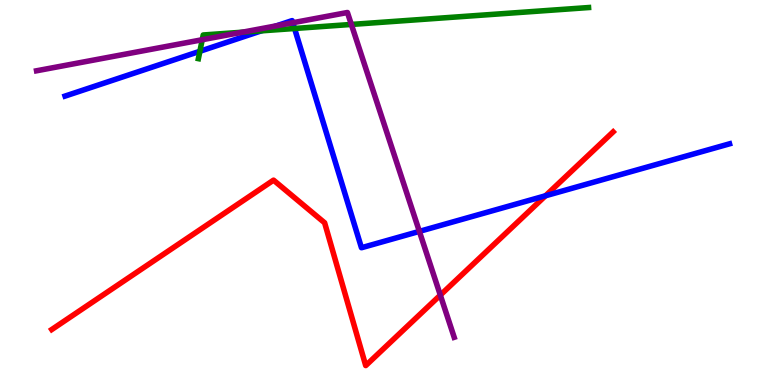[{'lines': ['blue', 'red'], 'intersections': [{'x': 7.04, 'y': 4.91}]}, {'lines': ['green', 'red'], 'intersections': []}, {'lines': ['purple', 'red'], 'intersections': [{'x': 5.68, 'y': 2.33}]}, {'lines': ['blue', 'green'], 'intersections': [{'x': 2.58, 'y': 8.67}, {'x': 3.37, 'y': 9.2}, {'x': 3.8, 'y': 9.26}]}, {'lines': ['blue', 'purple'], 'intersections': [{'x': 3.57, 'y': 9.33}, {'x': 3.78, 'y': 9.41}, {'x': 5.41, 'y': 3.99}]}, {'lines': ['green', 'purple'], 'intersections': [{'x': 2.61, 'y': 8.97}, {'x': 3.13, 'y': 9.16}, {'x': 4.53, 'y': 9.37}]}]